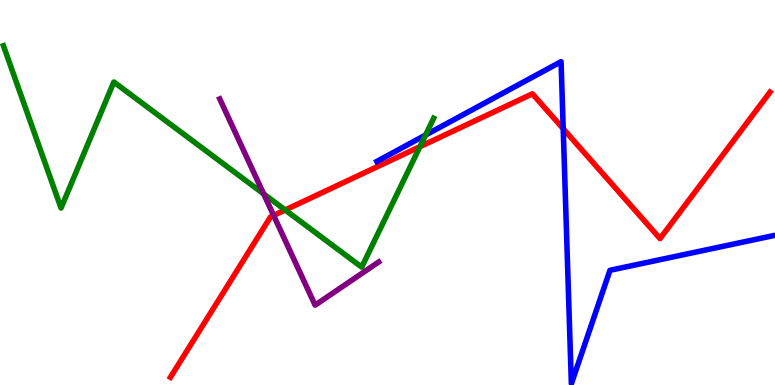[{'lines': ['blue', 'red'], 'intersections': [{'x': 7.27, 'y': 6.66}]}, {'lines': ['green', 'red'], 'intersections': [{'x': 3.68, 'y': 4.55}, {'x': 5.42, 'y': 6.19}]}, {'lines': ['purple', 'red'], 'intersections': [{'x': 3.53, 'y': 4.4}]}, {'lines': ['blue', 'green'], 'intersections': [{'x': 5.49, 'y': 6.49}]}, {'lines': ['blue', 'purple'], 'intersections': []}, {'lines': ['green', 'purple'], 'intersections': [{'x': 3.4, 'y': 4.96}]}]